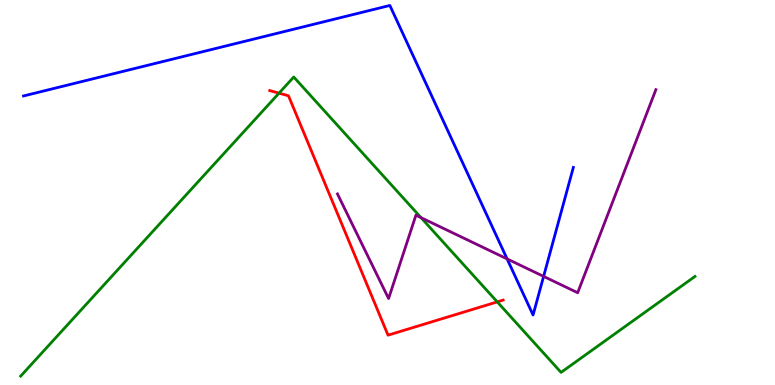[{'lines': ['blue', 'red'], 'intersections': []}, {'lines': ['green', 'red'], 'intersections': [{'x': 3.6, 'y': 7.58}, {'x': 6.42, 'y': 2.16}]}, {'lines': ['purple', 'red'], 'intersections': []}, {'lines': ['blue', 'green'], 'intersections': []}, {'lines': ['blue', 'purple'], 'intersections': [{'x': 6.54, 'y': 3.27}, {'x': 7.01, 'y': 2.82}]}, {'lines': ['green', 'purple'], 'intersections': [{'x': 5.43, 'y': 4.35}]}]